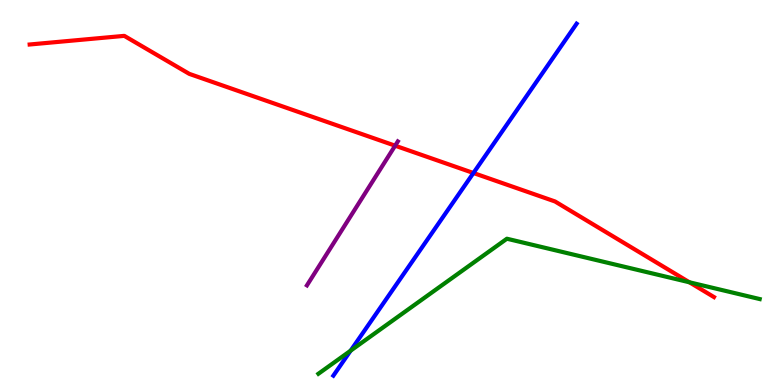[{'lines': ['blue', 'red'], 'intersections': [{'x': 6.11, 'y': 5.51}]}, {'lines': ['green', 'red'], 'intersections': [{'x': 8.9, 'y': 2.67}]}, {'lines': ['purple', 'red'], 'intersections': [{'x': 5.1, 'y': 6.22}]}, {'lines': ['blue', 'green'], 'intersections': [{'x': 4.52, 'y': 0.891}]}, {'lines': ['blue', 'purple'], 'intersections': []}, {'lines': ['green', 'purple'], 'intersections': []}]